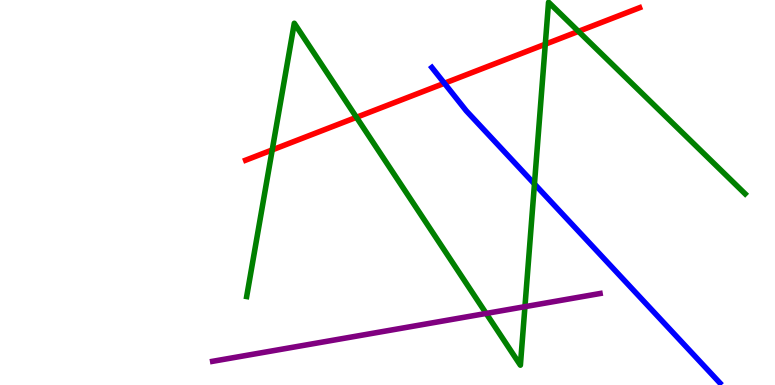[{'lines': ['blue', 'red'], 'intersections': [{'x': 5.73, 'y': 7.84}]}, {'lines': ['green', 'red'], 'intersections': [{'x': 3.51, 'y': 6.11}, {'x': 4.6, 'y': 6.95}, {'x': 7.04, 'y': 8.85}, {'x': 7.46, 'y': 9.19}]}, {'lines': ['purple', 'red'], 'intersections': []}, {'lines': ['blue', 'green'], 'intersections': [{'x': 6.9, 'y': 5.22}]}, {'lines': ['blue', 'purple'], 'intersections': []}, {'lines': ['green', 'purple'], 'intersections': [{'x': 6.27, 'y': 1.86}, {'x': 6.77, 'y': 2.03}]}]